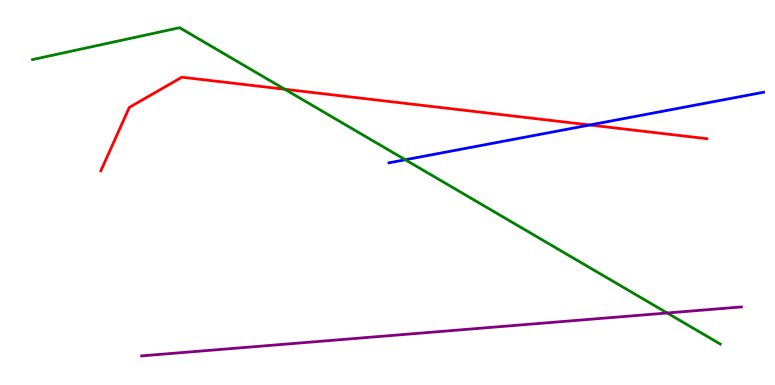[{'lines': ['blue', 'red'], 'intersections': [{'x': 7.61, 'y': 6.75}]}, {'lines': ['green', 'red'], 'intersections': [{'x': 3.67, 'y': 7.68}]}, {'lines': ['purple', 'red'], 'intersections': []}, {'lines': ['blue', 'green'], 'intersections': [{'x': 5.23, 'y': 5.85}]}, {'lines': ['blue', 'purple'], 'intersections': []}, {'lines': ['green', 'purple'], 'intersections': [{'x': 8.61, 'y': 1.87}]}]